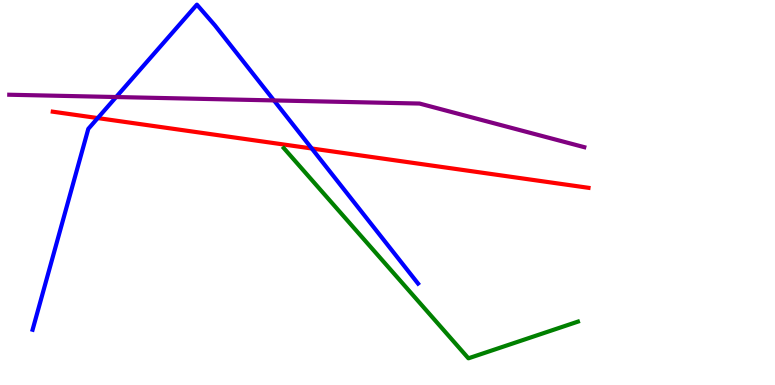[{'lines': ['blue', 'red'], 'intersections': [{'x': 1.26, 'y': 6.93}, {'x': 4.02, 'y': 6.14}]}, {'lines': ['green', 'red'], 'intersections': []}, {'lines': ['purple', 'red'], 'intersections': []}, {'lines': ['blue', 'green'], 'intersections': []}, {'lines': ['blue', 'purple'], 'intersections': [{'x': 1.5, 'y': 7.48}, {'x': 3.53, 'y': 7.39}]}, {'lines': ['green', 'purple'], 'intersections': []}]